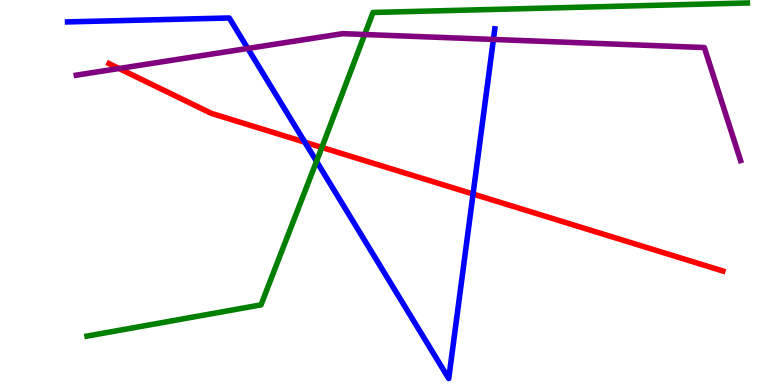[{'lines': ['blue', 'red'], 'intersections': [{'x': 3.93, 'y': 6.31}, {'x': 6.1, 'y': 4.96}]}, {'lines': ['green', 'red'], 'intersections': [{'x': 4.15, 'y': 6.17}]}, {'lines': ['purple', 'red'], 'intersections': [{'x': 1.54, 'y': 8.22}]}, {'lines': ['blue', 'green'], 'intersections': [{'x': 4.08, 'y': 5.81}]}, {'lines': ['blue', 'purple'], 'intersections': [{'x': 3.2, 'y': 8.74}, {'x': 6.37, 'y': 8.98}]}, {'lines': ['green', 'purple'], 'intersections': [{'x': 4.71, 'y': 9.1}]}]